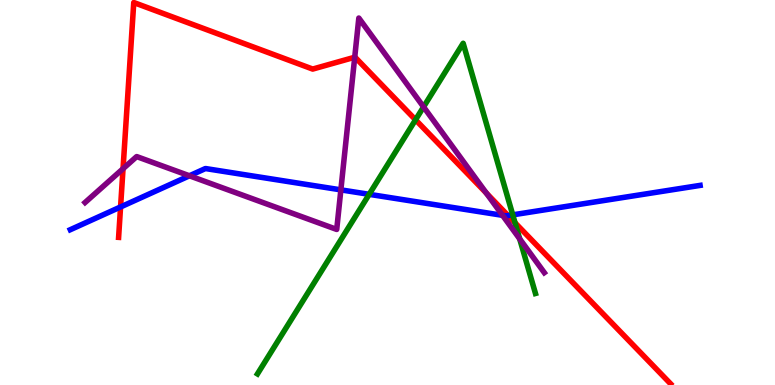[{'lines': ['blue', 'red'], 'intersections': [{'x': 1.56, 'y': 4.62}, {'x': 6.56, 'y': 4.4}]}, {'lines': ['green', 'red'], 'intersections': [{'x': 5.36, 'y': 6.89}, {'x': 6.65, 'y': 4.21}]}, {'lines': ['purple', 'red'], 'intersections': [{'x': 1.59, 'y': 5.62}, {'x': 4.58, 'y': 8.51}, {'x': 6.28, 'y': 4.98}]}, {'lines': ['blue', 'green'], 'intersections': [{'x': 4.76, 'y': 4.95}, {'x': 6.62, 'y': 4.42}]}, {'lines': ['blue', 'purple'], 'intersections': [{'x': 2.44, 'y': 5.43}, {'x': 4.4, 'y': 5.07}, {'x': 6.48, 'y': 4.41}]}, {'lines': ['green', 'purple'], 'intersections': [{'x': 5.47, 'y': 7.22}, {'x': 6.71, 'y': 3.8}]}]